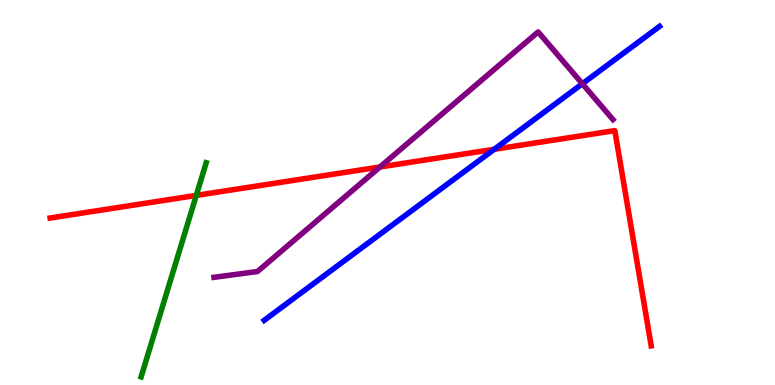[{'lines': ['blue', 'red'], 'intersections': [{'x': 6.38, 'y': 6.12}]}, {'lines': ['green', 'red'], 'intersections': [{'x': 2.53, 'y': 4.92}]}, {'lines': ['purple', 'red'], 'intersections': [{'x': 4.9, 'y': 5.66}]}, {'lines': ['blue', 'green'], 'intersections': []}, {'lines': ['blue', 'purple'], 'intersections': [{'x': 7.51, 'y': 7.82}]}, {'lines': ['green', 'purple'], 'intersections': []}]